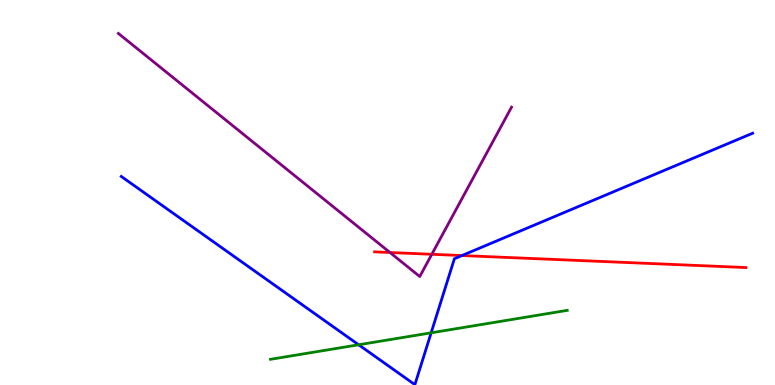[{'lines': ['blue', 'red'], 'intersections': [{'x': 5.96, 'y': 3.36}]}, {'lines': ['green', 'red'], 'intersections': []}, {'lines': ['purple', 'red'], 'intersections': [{'x': 5.03, 'y': 3.44}, {'x': 5.57, 'y': 3.4}]}, {'lines': ['blue', 'green'], 'intersections': [{'x': 4.63, 'y': 1.04}, {'x': 5.56, 'y': 1.36}]}, {'lines': ['blue', 'purple'], 'intersections': []}, {'lines': ['green', 'purple'], 'intersections': []}]